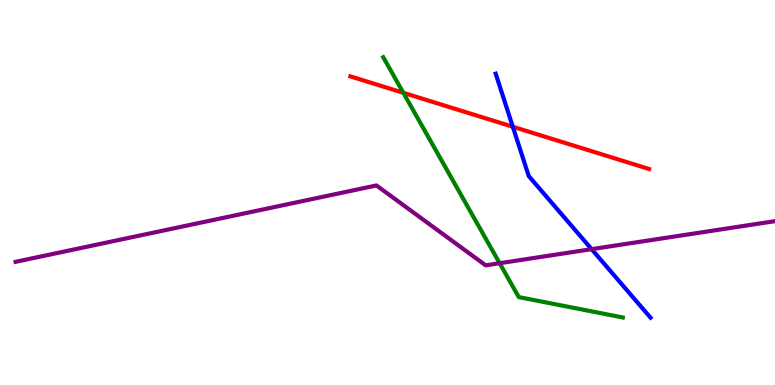[{'lines': ['blue', 'red'], 'intersections': [{'x': 6.62, 'y': 6.71}]}, {'lines': ['green', 'red'], 'intersections': [{'x': 5.2, 'y': 7.59}]}, {'lines': ['purple', 'red'], 'intersections': []}, {'lines': ['blue', 'green'], 'intersections': []}, {'lines': ['blue', 'purple'], 'intersections': [{'x': 7.63, 'y': 3.53}]}, {'lines': ['green', 'purple'], 'intersections': [{'x': 6.45, 'y': 3.16}]}]